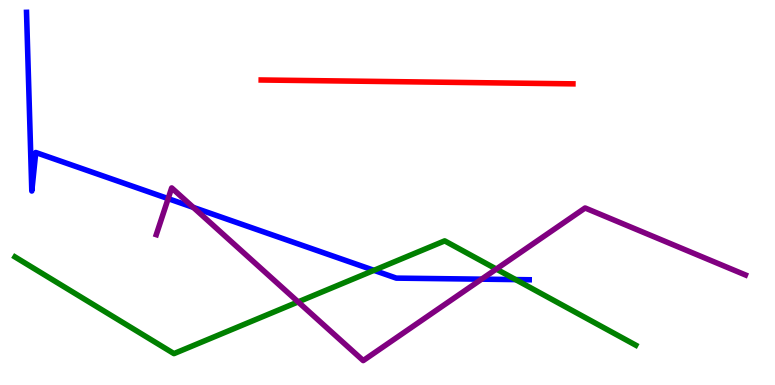[{'lines': ['blue', 'red'], 'intersections': []}, {'lines': ['green', 'red'], 'intersections': []}, {'lines': ['purple', 'red'], 'intersections': []}, {'lines': ['blue', 'green'], 'intersections': [{'x': 4.83, 'y': 2.98}, {'x': 6.65, 'y': 2.74}]}, {'lines': ['blue', 'purple'], 'intersections': [{'x': 2.17, 'y': 4.84}, {'x': 2.49, 'y': 4.61}, {'x': 6.21, 'y': 2.75}]}, {'lines': ['green', 'purple'], 'intersections': [{'x': 3.85, 'y': 2.16}, {'x': 6.4, 'y': 3.01}]}]